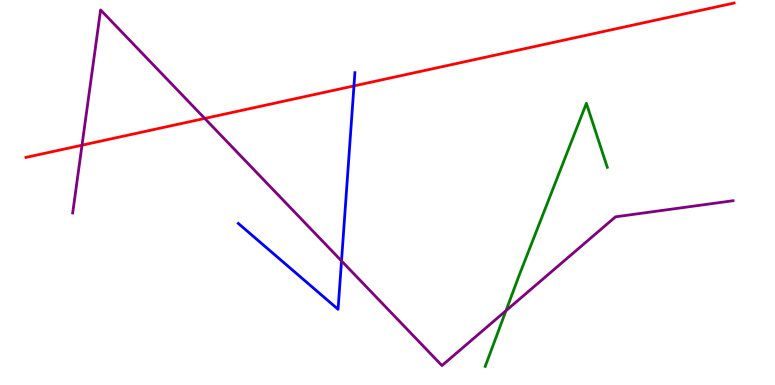[{'lines': ['blue', 'red'], 'intersections': [{'x': 4.57, 'y': 7.77}]}, {'lines': ['green', 'red'], 'intersections': []}, {'lines': ['purple', 'red'], 'intersections': [{'x': 1.06, 'y': 6.23}, {'x': 2.64, 'y': 6.92}]}, {'lines': ['blue', 'green'], 'intersections': []}, {'lines': ['blue', 'purple'], 'intersections': [{'x': 4.41, 'y': 3.22}]}, {'lines': ['green', 'purple'], 'intersections': [{'x': 6.53, 'y': 1.93}]}]